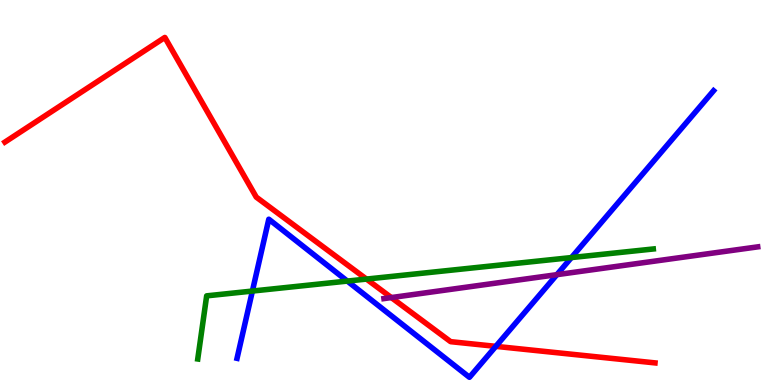[{'lines': ['blue', 'red'], 'intersections': [{'x': 6.4, 'y': 1.0}]}, {'lines': ['green', 'red'], 'intersections': [{'x': 4.73, 'y': 2.75}]}, {'lines': ['purple', 'red'], 'intersections': [{'x': 5.05, 'y': 2.27}]}, {'lines': ['blue', 'green'], 'intersections': [{'x': 3.26, 'y': 2.44}, {'x': 4.48, 'y': 2.7}, {'x': 7.37, 'y': 3.31}]}, {'lines': ['blue', 'purple'], 'intersections': [{'x': 7.19, 'y': 2.87}]}, {'lines': ['green', 'purple'], 'intersections': []}]